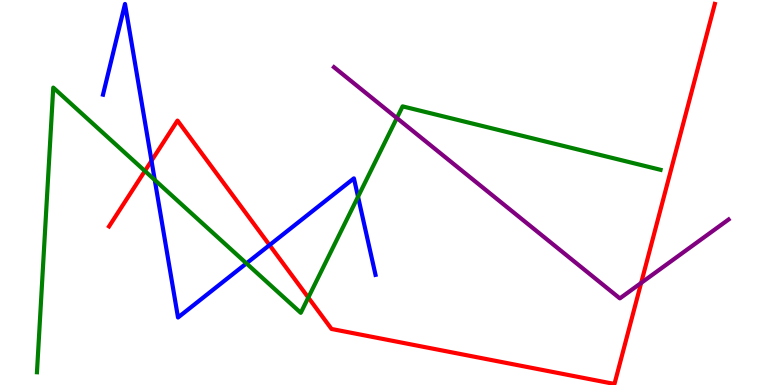[{'lines': ['blue', 'red'], 'intersections': [{'x': 1.95, 'y': 5.82}, {'x': 3.48, 'y': 3.63}]}, {'lines': ['green', 'red'], 'intersections': [{'x': 1.87, 'y': 5.56}, {'x': 3.98, 'y': 2.27}]}, {'lines': ['purple', 'red'], 'intersections': [{'x': 8.27, 'y': 2.65}]}, {'lines': ['blue', 'green'], 'intersections': [{'x': 2.0, 'y': 5.33}, {'x': 3.18, 'y': 3.16}, {'x': 4.62, 'y': 4.89}]}, {'lines': ['blue', 'purple'], 'intersections': []}, {'lines': ['green', 'purple'], 'intersections': [{'x': 5.12, 'y': 6.93}]}]